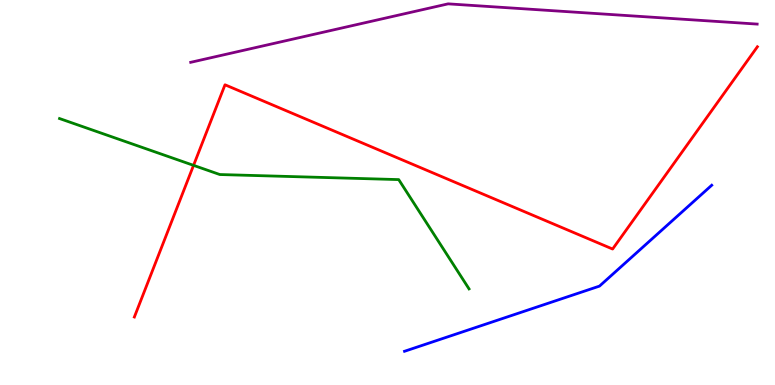[{'lines': ['blue', 'red'], 'intersections': []}, {'lines': ['green', 'red'], 'intersections': [{'x': 2.5, 'y': 5.7}]}, {'lines': ['purple', 'red'], 'intersections': []}, {'lines': ['blue', 'green'], 'intersections': []}, {'lines': ['blue', 'purple'], 'intersections': []}, {'lines': ['green', 'purple'], 'intersections': []}]